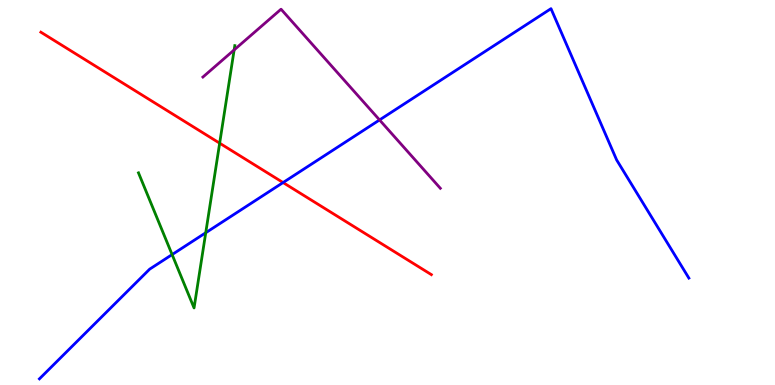[{'lines': ['blue', 'red'], 'intersections': [{'x': 3.65, 'y': 5.26}]}, {'lines': ['green', 'red'], 'intersections': [{'x': 2.83, 'y': 6.28}]}, {'lines': ['purple', 'red'], 'intersections': []}, {'lines': ['blue', 'green'], 'intersections': [{'x': 2.22, 'y': 3.39}, {'x': 2.65, 'y': 3.95}]}, {'lines': ['blue', 'purple'], 'intersections': [{'x': 4.9, 'y': 6.88}]}, {'lines': ['green', 'purple'], 'intersections': [{'x': 3.02, 'y': 8.7}]}]